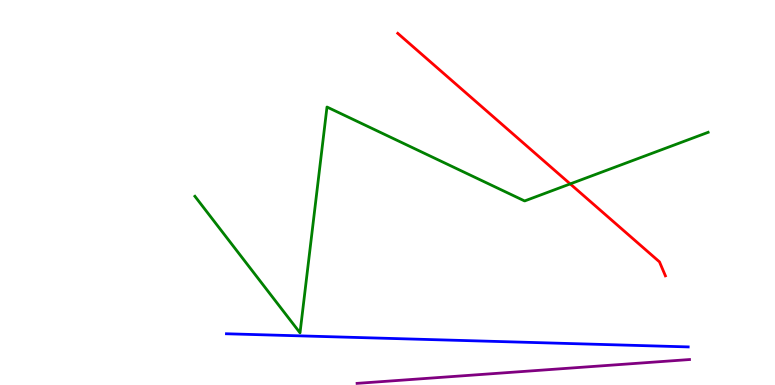[{'lines': ['blue', 'red'], 'intersections': []}, {'lines': ['green', 'red'], 'intersections': [{'x': 7.36, 'y': 5.22}]}, {'lines': ['purple', 'red'], 'intersections': []}, {'lines': ['blue', 'green'], 'intersections': []}, {'lines': ['blue', 'purple'], 'intersections': []}, {'lines': ['green', 'purple'], 'intersections': []}]